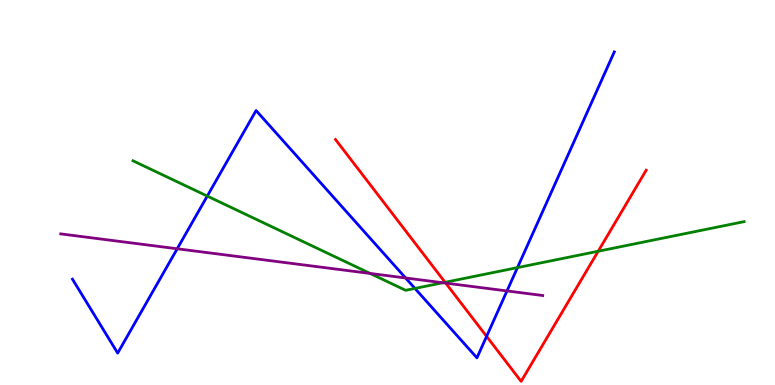[{'lines': ['blue', 'red'], 'intersections': [{'x': 6.28, 'y': 1.26}]}, {'lines': ['green', 'red'], 'intersections': [{'x': 5.74, 'y': 2.67}, {'x': 7.72, 'y': 3.47}]}, {'lines': ['purple', 'red'], 'intersections': [{'x': 5.75, 'y': 2.65}]}, {'lines': ['blue', 'green'], 'intersections': [{'x': 2.67, 'y': 4.91}, {'x': 5.35, 'y': 2.51}, {'x': 6.68, 'y': 3.05}]}, {'lines': ['blue', 'purple'], 'intersections': [{'x': 2.29, 'y': 3.54}, {'x': 5.23, 'y': 2.78}, {'x': 6.54, 'y': 2.44}]}, {'lines': ['green', 'purple'], 'intersections': [{'x': 4.78, 'y': 2.9}, {'x': 5.72, 'y': 2.66}]}]